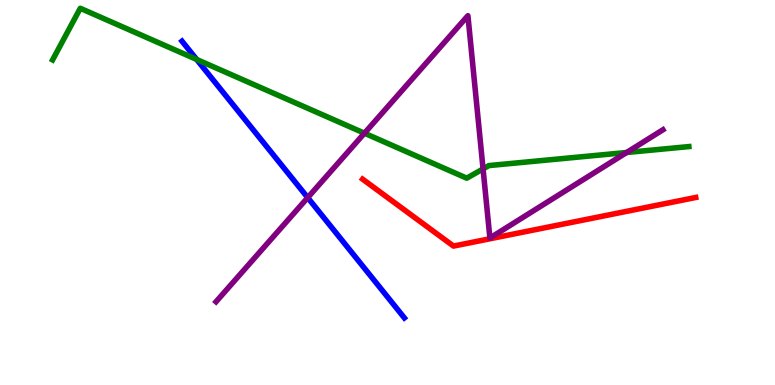[{'lines': ['blue', 'red'], 'intersections': []}, {'lines': ['green', 'red'], 'intersections': []}, {'lines': ['purple', 'red'], 'intersections': []}, {'lines': ['blue', 'green'], 'intersections': [{'x': 2.54, 'y': 8.46}]}, {'lines': ['blue', 'purple'], 'intersections': [{'x': 3.97, 'y': 4.87}]}, {'lines': ['green', 'purple'], 'intersections': [{'x': 4.7, 'y': 6.54}, {'x': 6.23, 'y': 5.61}, {'x': 8.09, 'y': 6.04}]}]